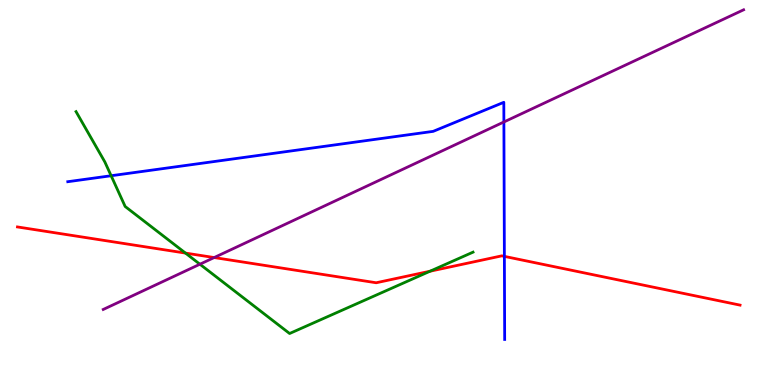[{'lines': ['blue', 'red'], 'intersections': [{'x': 6.51, 'y': 3.34}]}, {'lines': ['green', 'red'], 'intersections': [{'x': 2.39, 'y': 3.43}, {'x': 5.55, 'y': 2.96}]}, {'lines': ['purple', 'red'], 'intersections': [{'x': 2.76, 'y': 3.31}]}, {'lines': ['blue', 'green'], 'intersections': [{'x': 1.43, 'y': 5.44}]}, {'lines': ['blue', 'purple'], 'intersections': [{'x': 6.5, 'y': 6.83}]}, {'lines': ['green', 'purple'], 'intersections': [{'x': 2.58, 'y': 3.14}]}]